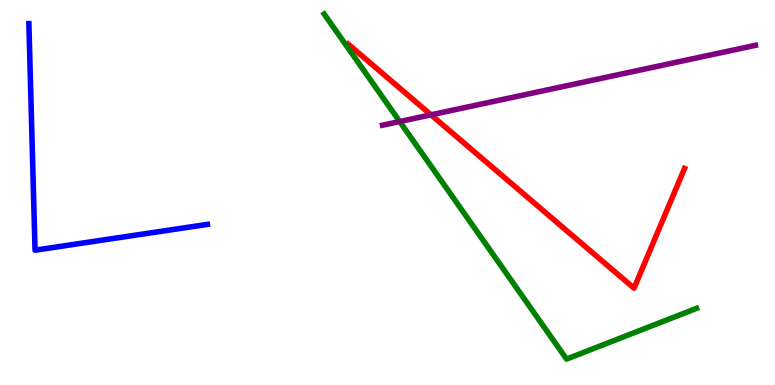[{'lines': ['blue', 'red'], 'intersections': []}, {'lines': ['green', 'red'], 'intersections': []}, {'lines': ['purple', 'red'], 'intersections': [{'x': 5.56, 'y': 7.02}]}, {'lines': ['blue', 'green'], 'intersections': []}, {'lines': ['blue', 'purple'], 'intersections': []}, {'lines': ['green', 'purple'], 'intersections': [{'x': 5.16, 'y': 6.84}]}]